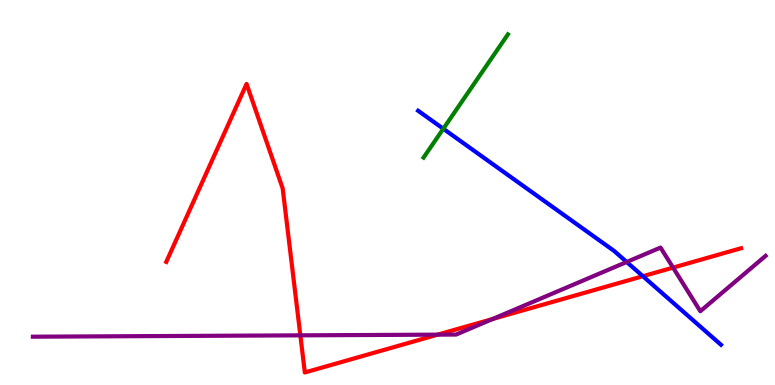[{'lines': ['blue', 'red'], 'intersections': [{'x': 8.3, 'y': 2.83}]}, {'lines': ['green', 'red'], 'intersections': []}, {'lines': ['purple', 'red'], 'intersections': [{'x': 3.88, 'y': 1.29}, {'x': 5.65, 'y': 1.31}, {'x': 6.36, 'y': 1.72}, {'x': 8.68, 'y': 3.05}]}, {'lines': ['blue', 'green'], 'intersections': [{'x': 5.72, 'y': 6.66}]}, {'lines': ['blue', 'purple'], 'intersections': [{'x': 8.09, 'y': 3.2}]}, {'lines': ['green', 'purple'], 'intersections': []}]